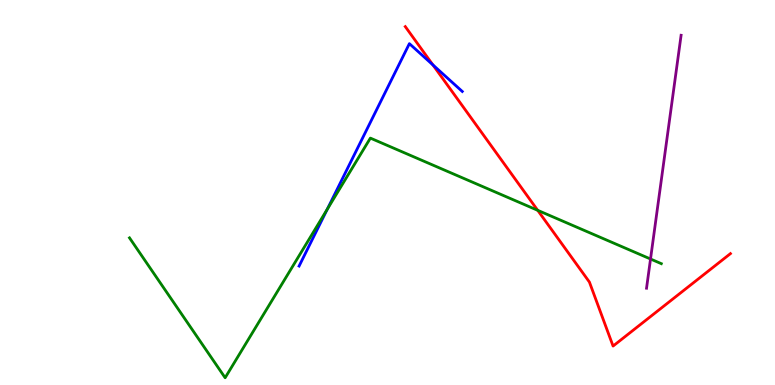[{'lines': ['blue', 'red'], 'intersections': [{'x': 5.59, 'y': 8.31}]}, {'lines': ['green', 'red'], 'intersections': [{'x': 6.94, 'y': 4.54}]}, {'lines': ['purple', 'red'], 'intersections': []}, {'lines': ['blue', 'green'], 'intersections': [{'x': 4.22, 'y': 4.57}]}, {'lines': ['blue', 'purple'], 'intersections': []}, {'lines': ['green', 'purple'], 'intersections': [{'x': 8.39, 'y': 3.27}]}]